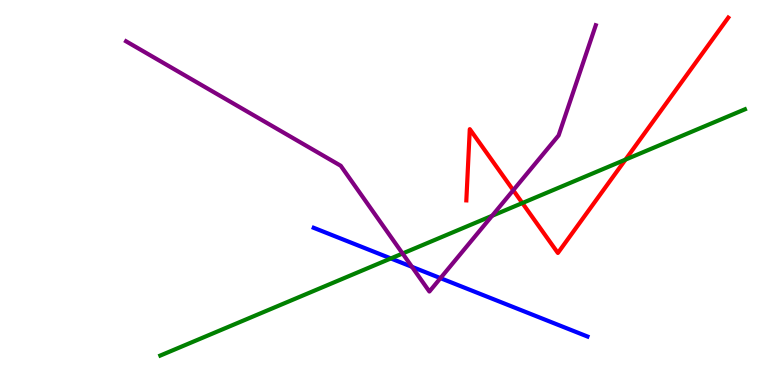[{'lines': ['blue', 'red'], 'intersections': []}, {'lines': ['green', 'red'], 'intersections': [{'x': 6.74, 'y': 4.73}, {'x': 8.07, 'y': 5.85}]}, {'lines': ['purple', 'red'], 'intersections': [{'x': 6.62, 'y': 5.06}]}, {'lines': ['blue', 'green'], 'intersections': [{'x': 5.04, 'y': 3.29}]}, {'lines': ['blue', 'purple'], 'intersections': [{'x': 5.32, 'y': 3.07}, {'x': 5.68, 'y': 2.78}]}, {'lines': ['green', 'purple'], 'intersections': [{'x': 5.19, 'y': 3.42}, {'x': 6.35, 'y': 4.39}]}]